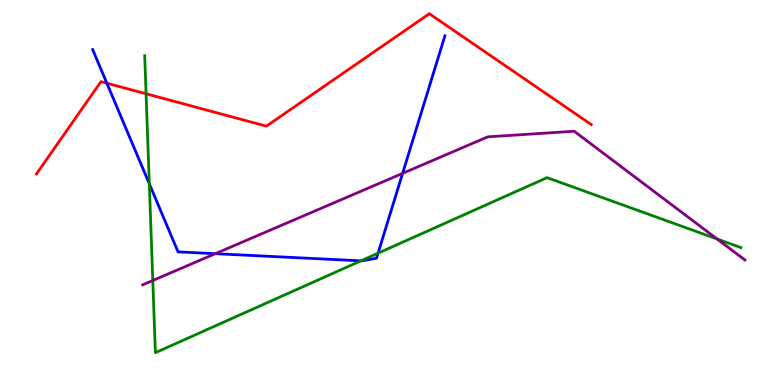[{'lines': ['blue', 'red'], 'intersections': [{'x': 1.38, 'y': 7.84}]}, {'lines': ['green', 'red'], 'intersections': [{'x': 1.88, 'y': 7.56}]}, {'lines': ['purple', 'red'], 'intersections': []}, {'lines': ['blue', 'green'], 'intersections': [{'x': 1.93, 'y': 5.23}, {'x': 4.66, 'y': 3.22}, {'x': 4.88, 'y': 3.42}]}, {'lines': ['blue', 'purple'], 'intersections': [{'x': 2.78, 'y': 3.41}, {'x': 5.19, 'y': 5.5}]}, {'lines': ['green', 'purple'], 'intersections': [{'x': 1.97, 'y': 2.71}, {'x': 9.25, 'y': 3.79}]}]